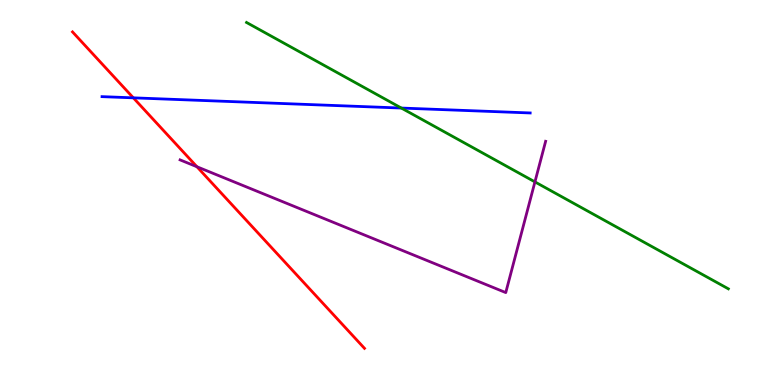[{'lines': ['blue', 'red'], 'intersections': [{'x': 1.72, 'y': 7.46}]}, {'lines': ['green', 'red'], 'intersections': []}, {'lines': ['purple', 'red'], 'intersections': [{'x': 2.54, 'y': 5.67}]}, {'lines': ['blue', 'green'], 'intersections': [{'x': 5.18, 'y': 7.19}]}, {'lines': ['blue', 'purple'], 'intersections': []}, {'lines': ['green', 'purple'], 'intersections': [{'x': 6.9, 'y': 5.28}]}]